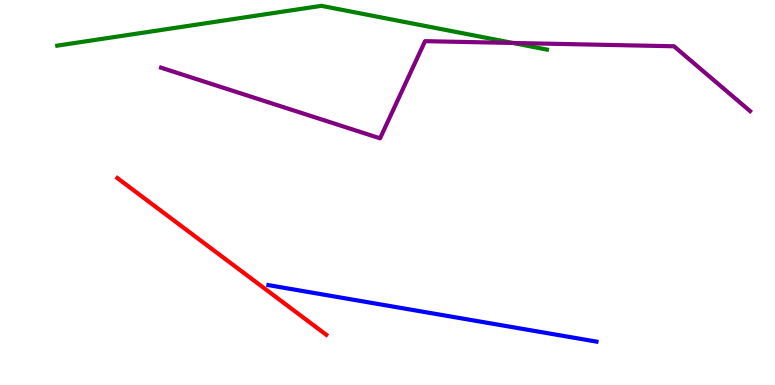[{'lines': ['blue', 'red'], 'intersections': []}, {'lines': ['green', 'red'], 'intersections': []}, {'lines': ['purple', 'red'], 'intersections': []}, {'lines': ['blue', 'green'], 'intersections': []}, {'lines': ['blue', 'purple'], 'intersections': []}, {'lines': ['green', 'purple'], 'intersections': [{'x': 6.62, 'y': 8.88}]}]